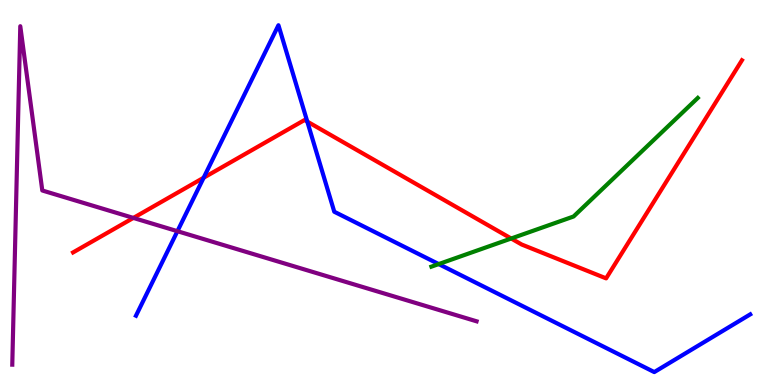[{'lines': ['blue', 'red'], 'intersections': [{'x': 2.63, 'y': 5.38}, {'x': 3.97, 'y': 6.84}]}, {'lines': ['green', 'red'], 'intersections': [{'x': 6.6, 'y': 3.81}]}, {'lines': ['purple', 'red'], 'intersections': [{'x': 1.72, 'y': 4.34}]}, {'lines': ['blue', 'green'], 'intersections': [{'x': 5.66, 'y': 3.14}]}, {'lines': ['blue', 'purple'], 'intersections': [{'x': 2.29, 'y': 3.99}]}, {'lines': ['green', 'purple'], 'intersections': []}]